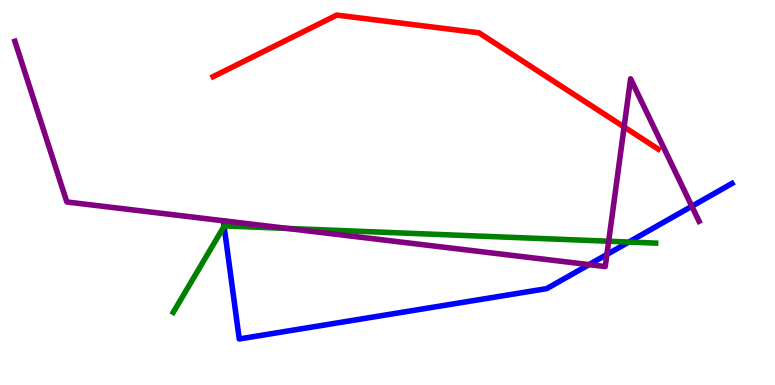[{'lines': ['blue', 'red'], 'intersections': []}, {'lines': ['green', 'red'], 'intersections': []}, {'lines': ['purple', 'red'], 'intersections': [{'x': 8.05, 'y': 6.7}]}, {'lines': ['blue', 'green'], 'intersections': [{'x': 2.89, 'y': 4.12}, {'x': 8.11, 'y': 3.71}]}, {'lines': ['blue', 'purple'], 'intersections': [{'x': 7.6, 'y': 3.13}, {'x': 7.83, 'y': 3.39}, {'x': 8.93, 'y': 4.64}]}, {'lines': ['green', 'purple'], 'intersections': [{'x': 3.71, 'y': 4.07}, {'x': 7.85, 'y': 3.73}]}]